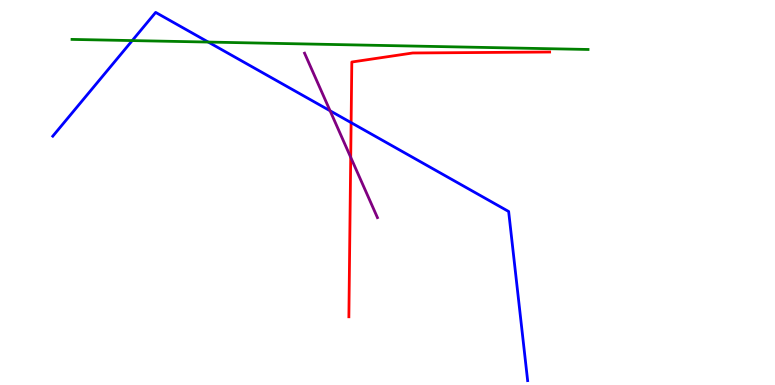[{'lines': ['blue', 'red'], 'intersections': [{'x': 4.53, 'y': 6.81}]}, {'lines': ['green', 'red'], 'intersections': []}, {'lines': ['purple', 'red'], 'intersections': [{'x': 4.53, 'y': 5.91}]}, {'lines': ['blue', 'green'], 'intersections': [{'x': 1.71, 'y': 8.95}, {'x': 2.69, 'y': 8.91}]}, {'lines': ['blue', 'purple'], 'intersections': [{'x': 4.26, 'y': 7.12}]}, {'lines': ['green', 'purple'], 'intersections': []}]